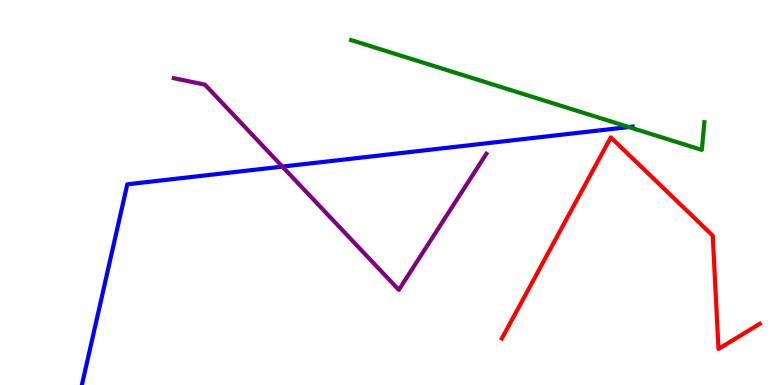[{'lines': ['blue', 'red'], 'intersections': []}, {'lines': ['green', 'red'], 'intersections': []}, {'lines': ['purple', 'red'], 'intersections': []}, {'lines': ['blue', 'green'], 'intersections': [{'x': 8.11, 'y': 6.7}]}, {'lines': ['blue', 'purple'], 'intersections': [{'x': 3.64, 'y': 5.67}]}, {'lines': ['green', 'purple'], 'intersections': []}]